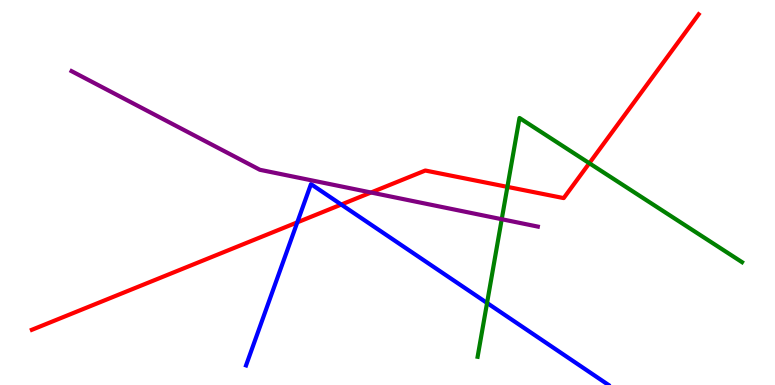[{'lines': ['blue', 'red'], 'intersections': [{'x': 3.84, 'y': 4.22}, {'x': 4.4, 'y': 4.69}]}, {'lines': ['green', 'red'], 'intersections': [{'x': 6.55, 'y': 5.15}, {'x': 7.6, 'y': 5.76}]}, {'lines': ['purple', 'red'], 'intersections': [{'x': 4.79, 'y': 5.0}]}, {'lines': ['blue', 'green'], 'intersections': [{'x': 6.28, 'y': 2.13}]}, {'lines': ['blue', 'purple'], 'intersections': []}, {'lines': ['green', 'purple'], 'intersections': [{'x': 6.47, 'y': 4.31}]}]